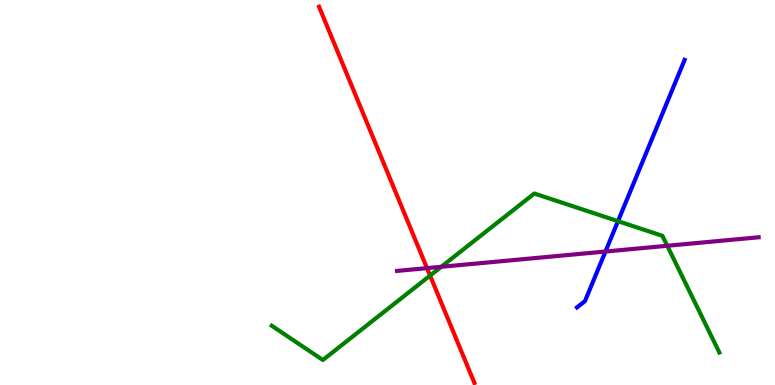[{'lines': ['blue', 'red'], 'intersections': []}, {'lines': ['green', 'red'], 'intersections': [{'x': 5.55, 'y': 2.84}]}, {'lines': ['purple', 'red'], 'intersections': [{'x': 5.51, 'y': 3.04}]}, {'lines': ['blue', 'green'], 'intersections': [{'x': 7.97, 'y': 4.26}]}, {'lines': ['blue', 'purple'], 'intersections': [{'x': 7.81, 'y': 3.47}]}, {'lines': ['green', 'purple'], 'intersections': [{'x': 5.69, 'y': 3.07}, {'x': 8.61, 'y': 3.62}]}]